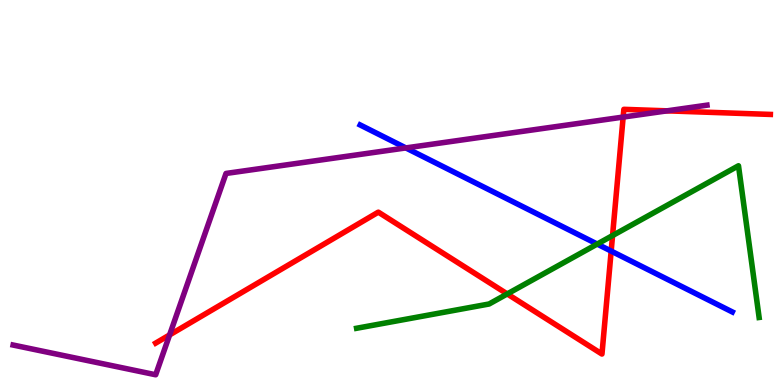[{'lines': ['blue', 'red'], 'intersections': [{'x': 7.89, 'y': 3.48}]}, {'lines': ['green', 'red'], 'intersections': [{'x': 6.54, 'y': 2.37}, {'x': 7.9, 'y': 3.88}]}, {'lines': ['purple', 'red'], 'intersections': [{'x': 2.19, 'y': 1.3}, {'x': 8.04, 'y': 6.96}, {'x': 8.61, 'y': 7.12}]}, {'lines': ['blue', 'green'], 'intersections': [{'x': 7.71, 'y': 3.66}]}, {'lines': ['blue', 'purple'], 'intersections': [{'x': 5.24, 'y': 6.16}]}, {'lines': ['green', 'purple'], 'intersections': []}]